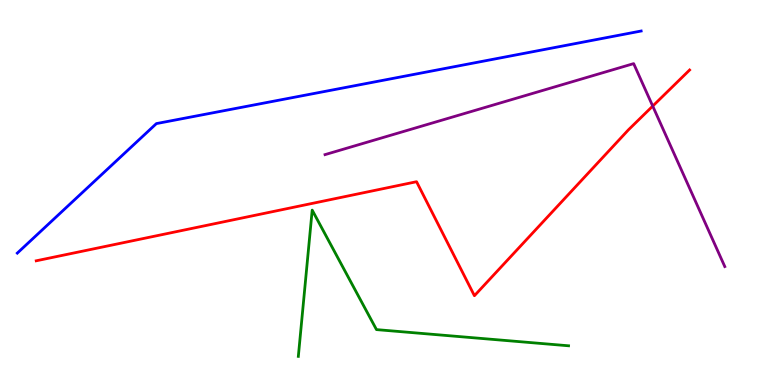[{'lines': ['blue', 'red'], 'intersections': []}, {'lines': ['green', 'red'], 'intersections': []}, {'lines': ['purple', 'red'], 'intersections': [{'x': 8.42, 'y': 7.24}]}, {'lines': ['blue', 'green'], 'intersections': []}, {'lines': ['blue', 'purple'], 'intersections': []}, {'lines': ['green', 'purple'], 'intersections': []}]